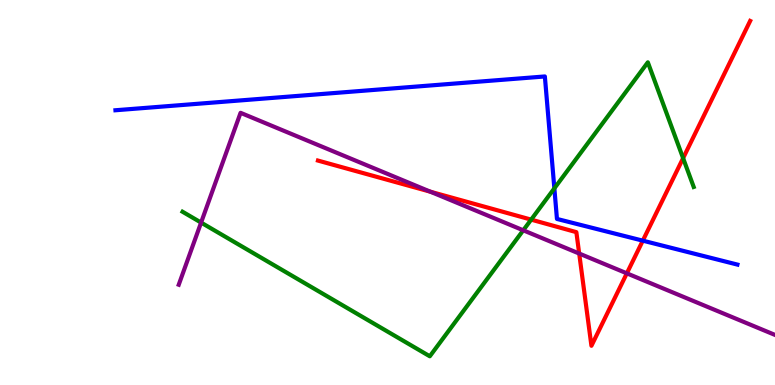[{'lines': ['blue', 'red'], 'intersections': [{'x': 8.29, 'y': 3.75}]}, {'lines': ['green', 'red'], 'intersections': [{'x': 6.85, 'y': 4.3}, {'x': 8.81, 'y': 5.89}]}, {'lines': ['purple', 'red'], 'intersections': [{'x': 5.55, 'y': 5.02}, {'x': 7.47, 'y': 3.41}, {'x': 8.09, 'y': 2.9}]}, {'lines': ['blue', 'green'], 'intersections': [{'x': 7.15, 'y': 5.11}]}, {'lines': ['blue', 'purple'], 'intersections': []}, {'lines': ['green', 'purple'], 'intersections': [{'x': 2.59, 'y': 4.22}, {'x': 6.75, 'y': 4.02}]}]